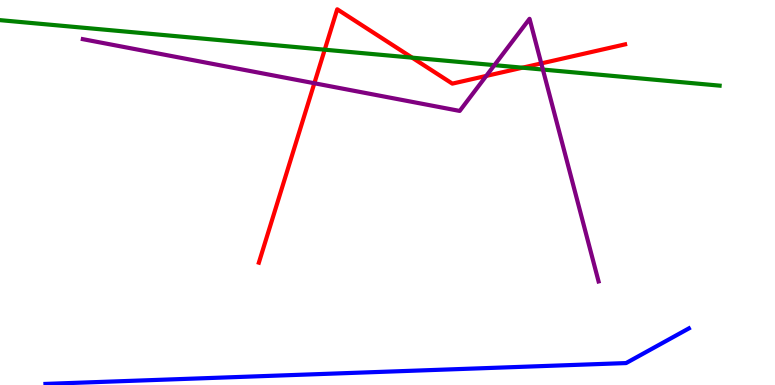[{'lines': ['blue', 'red'], 'intersections': []}, {'lines': ['green', 'red'], 'intersections': [{'x': 4.19, 'y': 8.71}, {'x': 5.32, 'y': 8.5}, {'x': 6.74, 'y': 8.24}]}, {'lines': ['purple', 'red'], 'intersections': [{'x': 4.06, 'y': 7.84}, {'x': 6.27, 'y': 8.03}, {'x': 6.98, 'y': 8.35}]}, {'lines': ['blue', 'green'], 'intersections': []}, {'lines': ['blue', 'purple'], 'intersections': []}, {'lines': ['green', 'purple'], 'intersections': [{'x': 6.38, 'y': 8.31}, {'x': 7.0, 'y': 8.19}]}]